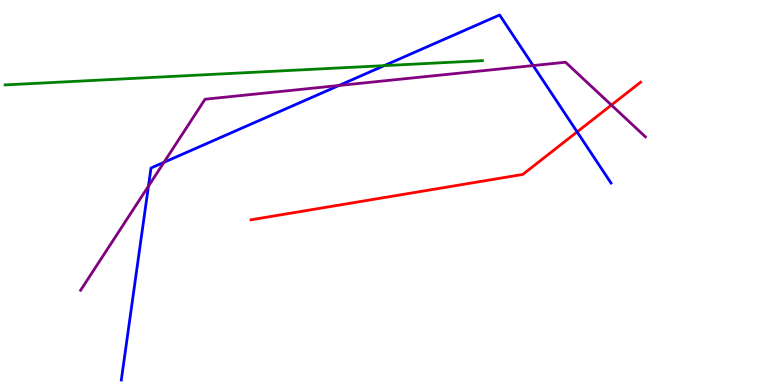[{'lines': ['blue', 'red'], 'intersections': [{'x': 7.45, 'y': 6.57}]}, {'lines': ['green', 'red'], 'intersections': []}, {'lines': ['purple', 'red'], 'intersections': [{'x': 7.89, 'y': 7.27}]}, {'lines': ['blue', 'green'], 'intersections': [{'x': 4.96, 'y': 8.29}]}, {'lines': ['blue', 'purple'], 'intersections': [{'x': 1.92, 'y': 5.16}, {'x': 2.12, 'y': 5.78}, {'x': 4.37, 'y': 7.78}, {'x': 6.88, 'y': 8.3}]}, {'lines': ['green', 'purple'], 'intersections': []}]